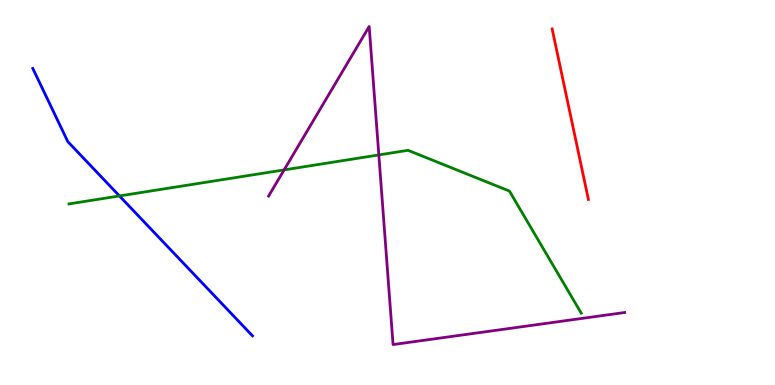[{'lines': ['blue', 'red'], 'intersections': []}, {'lines': ['green', 'red'], 'intersections': []}, {'lines': ['purple', 'red'], 'intersections': []}, {'lines': ['blue', 'green'], 'intersections': [{'x': 1.54, 'y': 4.91}]}, {'lines': ['blue', 'purple'], 'intersections': []}, {'lines': ['green', 'purple'], 'intersections': [{'x': 3.67, 'y': 5.59}, {'x': 4.89, 'y': 5.98}]}]